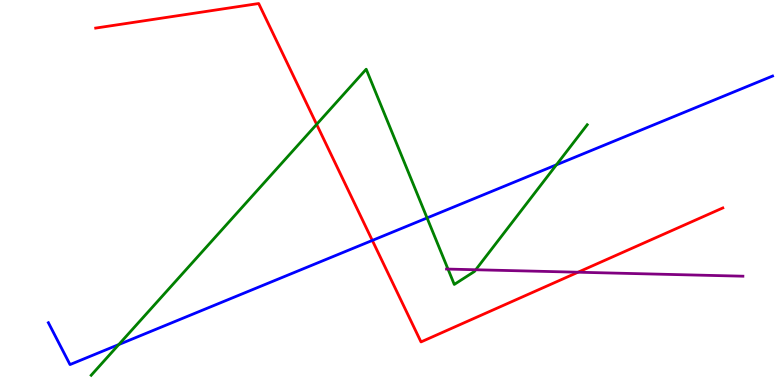[{'lines': ['blue', 'red'], 'intersections': [{'x': 4.8, 'y': 3.76}]}, {'lines': ['green', 'red'], 'intersections': [{'x': 4.09, 'y': 6.77}]}, {'lines': ['purple', 'red'], 'intersections': [{'x': 7.46, 'y': 2.93}]}, {'lines': ['blue', 'green'], 'intersections': [{'x': 1.53, 'y': 1.05}, {'x': 5.51, 'y': 4.34}, {'x': 7.18, 'y': 5.72}]}, {'lines': ['blue', 'purple'], 'intersections': []}, {'lines': ['green', 'purple'], 'intersections': [{'x': 5.78, 'y': 3.01}, {'x': 6.14, 'y': 2.99}]}]